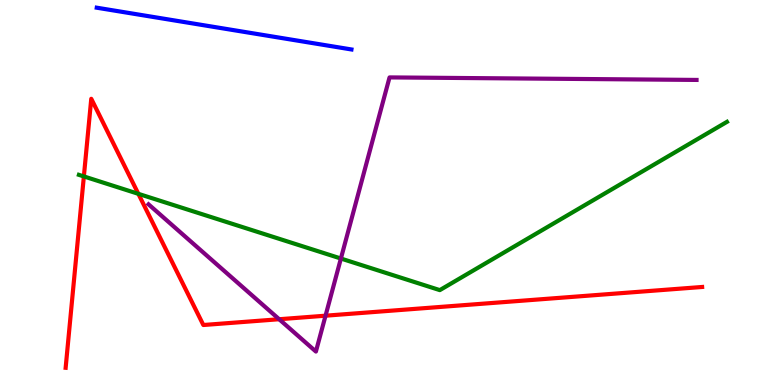[{'lines': ['blue', 'red'], 'intersections': []}, {'lines': ['green', 'red'], 'intersections': [{'x': 1.08, 'y': 5.42}, {'x': 1.79, 'y': 4.97}]}, {'lines': ['purple', 'red'], 'intersections': [{'x': 3.6, 'y': 1.71}, {'x': 4.2, 'y': 1.8}]}, {'lines': ['blue', 'green'], 'intersections': []}, {'lines': ['blue', 'purple'], 'intersections': []}, {'lines': ['green', 'purple'], 'intersections': [{'x': 4.4, 'y': 3.29}]}]